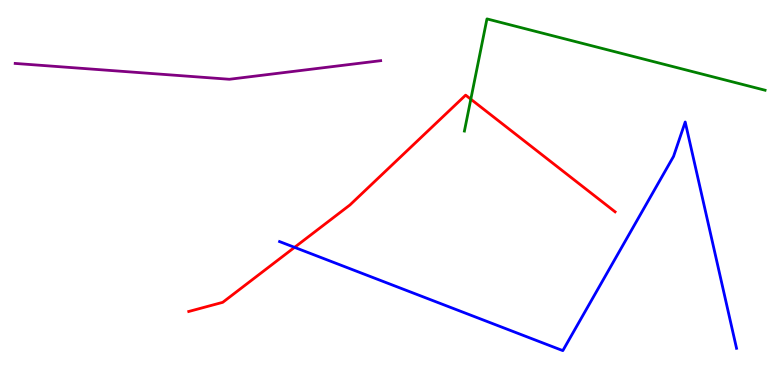[{'lines': ['blue', 'red'], 'intersections': [{'x': 3.8, 'y': 3.58}]}, {'lines': ['green', 'red'], 'intersections': [{'x': 6.08, 'y': 7.42}]}, {'lines': ['purple', 'red'], 'intersections': []}, {'lines': ['blue', 'green'], 'intersections': []}, {'lines': ['blue', 'purple'], 'intersections': []}, {'lines': ['green', 'purple'], 'intersections': []}]